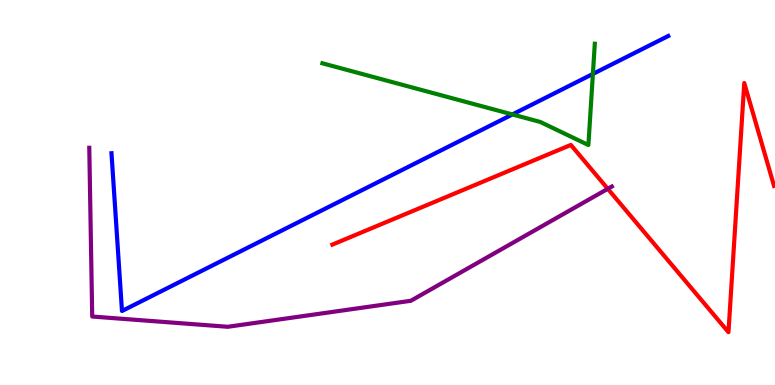[{'lines': ['blue', 'red'], 'intersections': []}, {'lines': ['green', 'red'], 'intersections': []}, {'lines': ['purple', 'red'], 'intersections': [{'x': 7.84, 'y': 5.1}]}, {'lines': ['blue', 'green'], 'intersections': [{'x': 6.61, 'y': 7.03}, {'x': 7.65, 'y': 8.08}]}, {'lines': ['blue', 'purple'], 'intersections': []}, {'lines': ['green', 'purple'], 'intersections': []}]